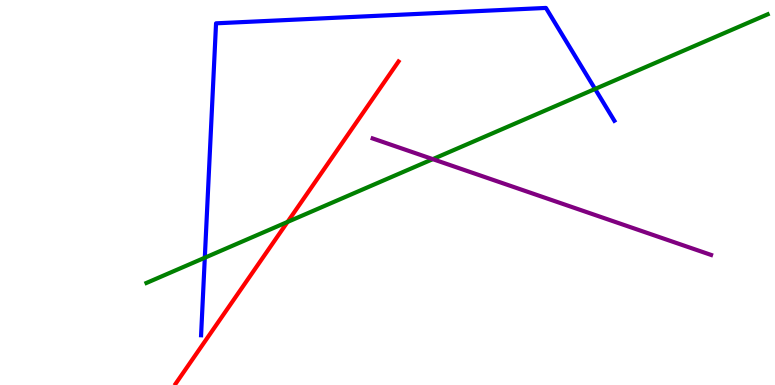[{'lines': ['blue', 'red'], 'intersections': []}, {'lines': ['green', 'red'], 'intersections': [{'x': 3.71, 'y': 4.24}]}, {'lines': ['purple', 'red'], 'intersections': []}, {'lines': ['blue', 'green'], 'intersections': [{'x': 2.64, 'y': 3.31}, {'x': 7.68, 'y': 7.69}]}, {'lines': ['blue', 'purple'], 'intersections': []}, {'lines': ['green', 'purple'], 'intersections': [{'x': 5.58, 'y': 5.87}]}]